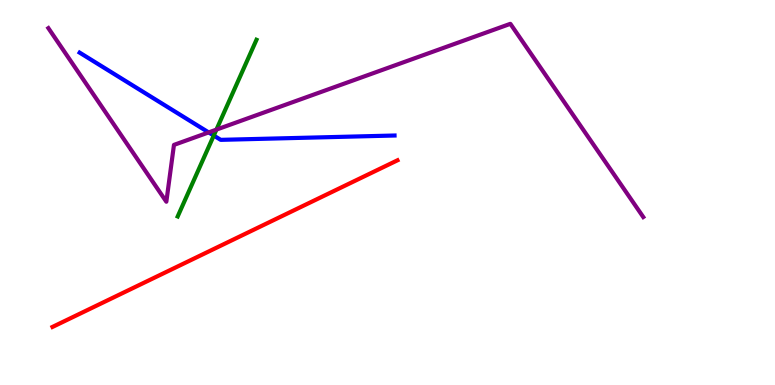[{'lines': ['blue', 'red'], 'intersections': []}, {'lines': ['green', 'red'], 'intersections': []}, {'lines': ['purple', 'red'], 'intersections': []}, {'lines': ['blue', 'green'], 'intersections': [{'x': 2.76, 'y': 6.48}]}, {'lines': ['blue', 'purple'], 'intersections': [{'x': 2.69, 'y': 6.56}]}, {'lines': ['green', 'purple'], 'intersections': [{'x': 2.79, 'y': 6.63}]}]